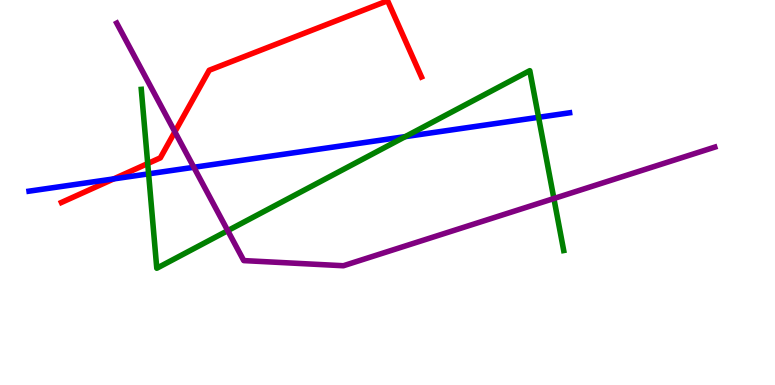[{'lines': ['blue', 'red'], 'intersections': [{'x': 1.47, 'y': 5.35}]}, {'lines': ['green', 'red'], 'intersections': [{'x': 1.91, 'y': 5.75}]}, {'lines': ['purple', 'red'], 'intersections': [{'x': 2.26, 'y': 6.58}]}, {'lines': ['blue', 'green'], 'intersections': [{'x': 1.92, 'y': 5.48}, {'x': 5.23, 'y': 6.45}, {'x': 6.95, 'y': 6.95}]}, {'lines': ['blue', 'purple'], 'intersections': [{'x': 2.5, 'y': 5.66}]}, {'lines': ['green', 'purple'], 'intersections': [{'x': 2.94, 'y': 4.01}, {'x': 7.15, 'y': 4.84}]}]